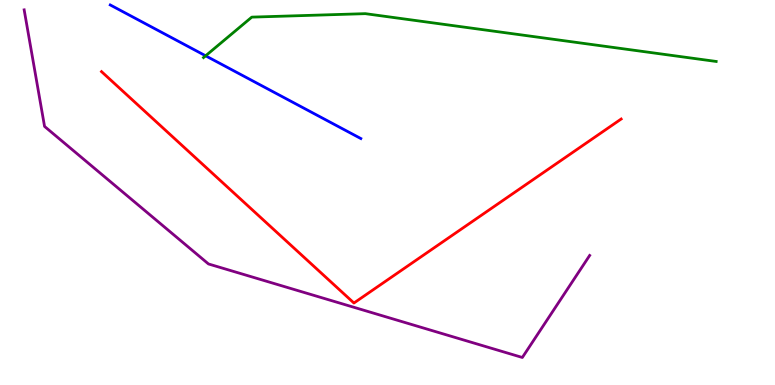[{'lines': ['blue', 'red'], 'intersections': []}, {'lines': ['green', 'red'], 'intersections': []}, {'lines': ['purple', 'red'], 'intersections': []}, {'lines': ['blue', 'green'], 'intersections': [{'x': 2.65, 'y': 8.55}]}, {'lines': ['blue', 'purple'], 'intersections': []}, {'lines': ['green', 'purple'], 'intersections': []}]